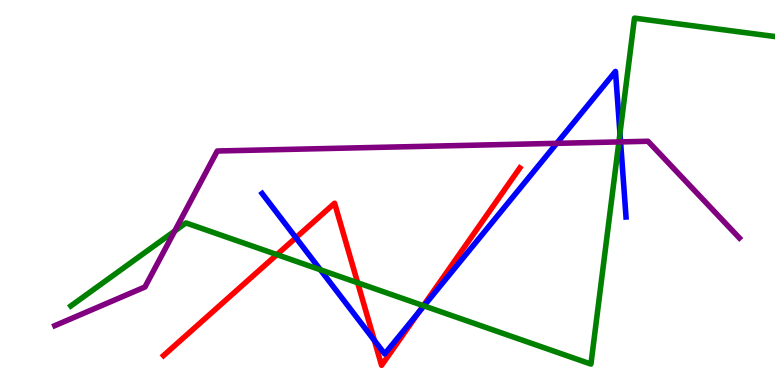[{'lines': ['blue', 'red'], 'intersections': [{'x': 3.82, 'y': 3.83}, {'x': 4.83, 'y': 1.16}, {'x': 5.4, 'y': 1.89}]}, {'lines': ['green', 'red'], 'intersections': [{'x': 3.57, 'y': 3.39}, {'x': 4.61, 'y': 2.66}, {'x': 5.46, 'y': 2.06}]}, {'lines': ['purple', 'red'], 'intersections': []}, {'lines': ['blue', 'green'], 'intersections': [{'x': 4.13, 'y': 2.99}, {'x': 5.47, 'y': 2.06}, {'x': 8.0, 'y': 6.53}]}, {'lines': ['blue', 'purple'], 'intersections': [{'x': 7.18, 'y': 6.28}, {'x': 8.01, 'y': 6.31}]}, {'lines': ['green', 'purple'], 'intersections': [{'x': 2.25, 'y': 4.0}, {'x': 7.99, 'y': 6.31}]}]